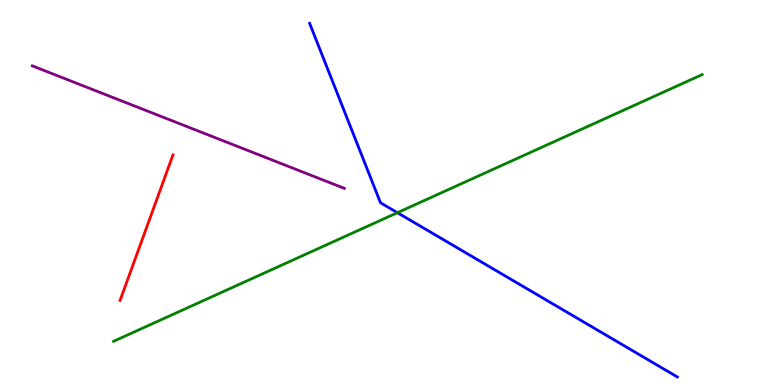[{'lines': ['blue', 'red'], 'intersections': []}, {'lines': ['green', 'red'], 'intersections': []}, {'lines': ['purple', 'red'], 'intersections': []}, {'lines': ['blue', 'green'], 'intersections': [{'x': 5.13, 'y': 4.48}]}, {'lines': ['blue', 'purple'], 'intersections': []}, {'lines': ['green', 'purple'], 'intersections': []}]